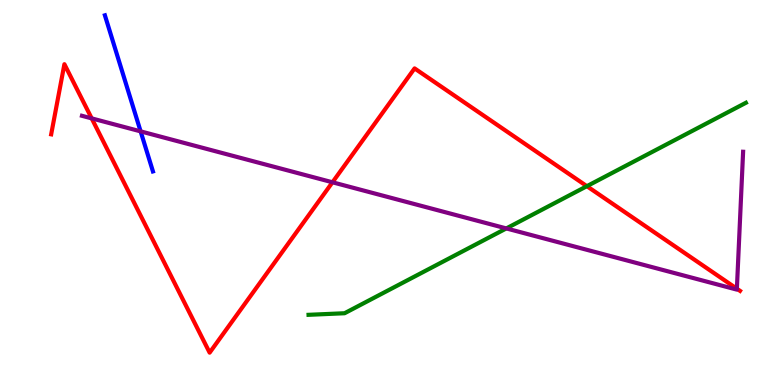[{'lines': ['blue', 'red'], 'intersections': []}, {'lines': ['green', 'red'], 'intersections': [{'x': 7.57, 'y': 5.16}]}, {'lines': ['purple', 'red'], 'intersections': [{'x': 1.18, 'y': 6.93}, {'x': 4.29, 'y': 5.27}, {'x': 9.51, 'y': 2.5}]}, {'lines': ['blue', 'green'], 'intersections': []}, {'lines': ['blue', 'purple'], 'intersections': [{'x': 1.81, 'y': 6.59}]}, {'lines': ['green', 'purple'], 'intersections': [{'x': 6.53, 'y': 4.07}]}]